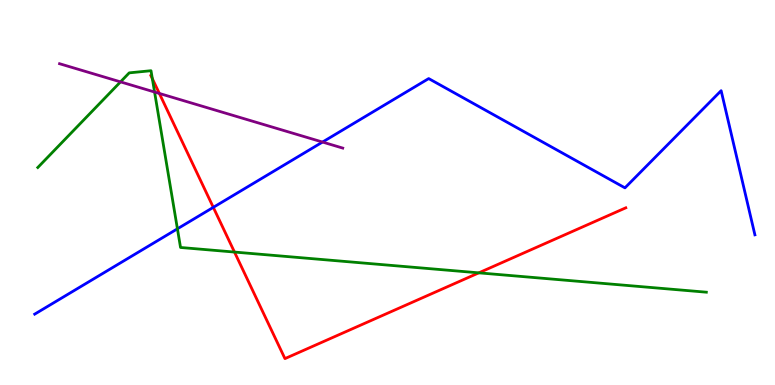[{'lines': ['blue', 'red'], 'intersections': [{'x': 2.75, 'y': 4.61}]}, {'lines': ['green', 'red'], 'intersections': [{'x': 1.97, 'y': 7.96}, {'x': 3.03, 'y': 3.45}, {'x': 6.18, 'y': 2.91}]}, {'lines': ['purple', 'red'], 'intersections': [{'x': 2.06, 'y': 7.57}]}, {'lines': ['blue', 'green'], 'intersections': [{'x': 2.29, 'y': 4.06}]}, {'lines': ['blue', 'purple'], 'intersections': [{'x': 4.16, 'y': 6.31}]}, {'lines': ['green', 'purple'], 'intersections': [{'x': 1.56, 'y': 7.87}, {'x': 1.99, 'y': 7.61}]}]